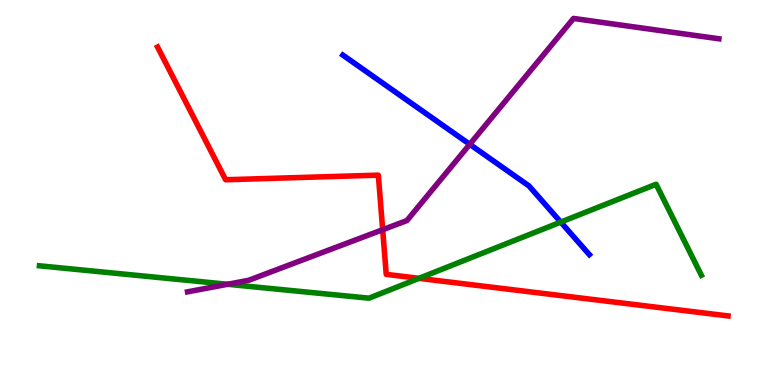[{'lines': ['blue', 'red'], 'intersections': []}, {'lines': ['green', 'red'], 'intersections': [{'x': 5.41, 'y': 2.77}]}, {'lines': ['purple', 'red'], 'intersections': [{'x': 4.94, 'y': 4.03}]}, {'lines': ['blue', 'green'], 'intersections': [{'x': 7.24, 'y': 4.23}]}, {'lines': ['blue', 'purple'], 'intersections': [{'x': 6.06, 'y': 6.25}]}, {'lines': ['green', 'purple'], 'intersections': [{'x': 2.94, 'y': 2.62}]}]